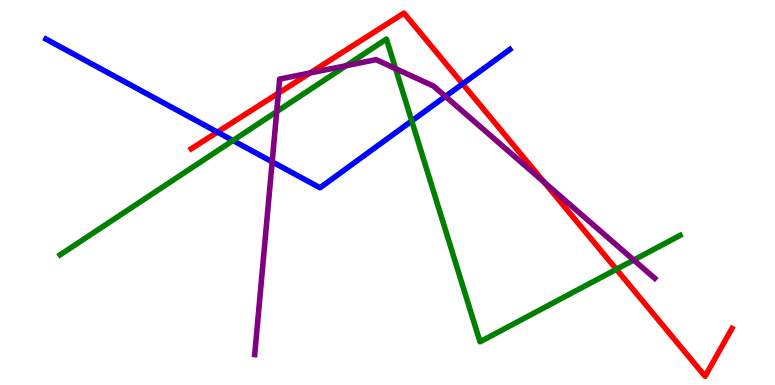[{'lines': ['blue', 'red'], 'intersections': [{'x': 2.81, 'y': 6.57}, {'x': 5.97, 'y': 7.82}]}, {'lines': ['green', 'red'], 'intersections': [{'x': 7.95, 'y': 3.01}]}, {'lines': ['purple', 'red'], 'intersections': [{'x': 3.59, 'y': 7.58}, {'x': 4.0, 'y': 8.11}, {'x': 7.02, 'y': 5.27}]}, {'lines': ['blue', 'green'], 'intersections': [{'x': 3.01, 'y': 6.35}, {'x': 5.31, 'y': 6.86}]}, {'lines': ['blue', 'purple'], 'intersections': [{'x': 3.51, 'y': 5.8}, {'x': 5.75, 'y': 7.5}]}, {'lines': ['green', 'purple'], 'intersections': [{'x': 3.57, 'y': 7.1}, {'x': 4.47, 'y': 8.29}, {'x': 5.1, 'y': 8.22}, {'x': 8.18, 'y': 3.25}]}]